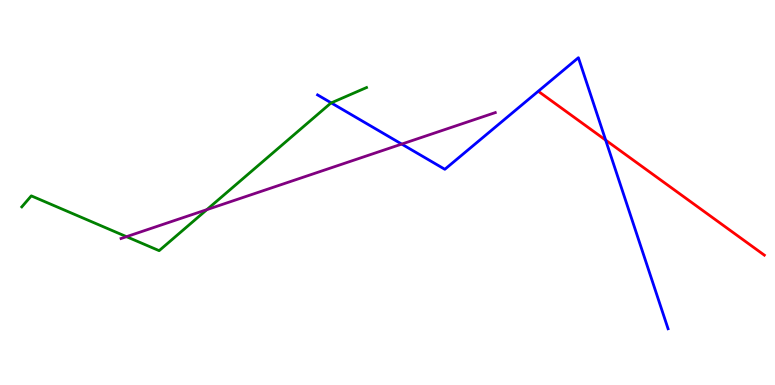[{'lines': ['blue', 'red'], 'intersections': [{'x': 7.81, 'y': 6.36}]}, {'lines': ['green', 'red'], 'intersections': []}, {'lines': ['purple', 'red'], 'intersections': []}, {'lines': ['blue', 'green'], 'intersections': [{'x': 4.27, 'y': 7.33}]}, {'lines': ['blue', 'purple'], 'intersections': [{'x': 5.18, 'y': 6.26}]}, {'lines': ['green', 'purple'], 'intersections': [{'x': 1.63, 'y': 3.85}, {'x': 2.67, 'y': 4.56}]}]